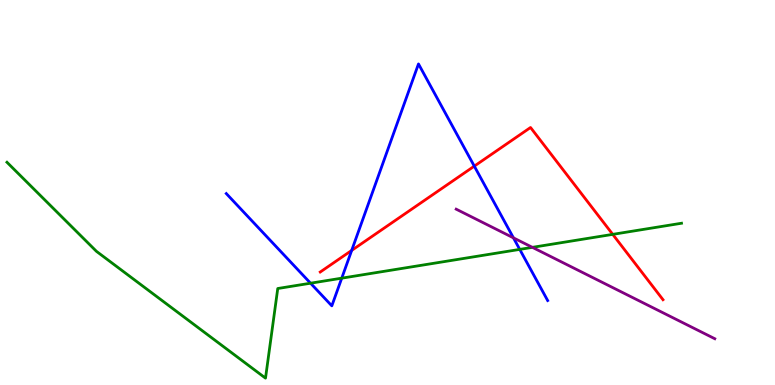[{'lines': ['blue', 'red'], 'intersections': [{'x': 4.54, 'y': 3.5}, {'x': 6.12, 'y': 5.68}]}, {'lines': ['green', 'red'], 'intersections': [{'x': 7.91, 'y': 3.91}]}, {'lines': ['purple', 'red'], 'intersections': []}, {'lines': ['blue', 'green'], 'intersections': [{'x': 4.01, 'y': 2.64}, {'x': 4.41, 'y': 2.77}, {'x': 6.71, 'y': 3.52}]}, {'lines': ['blue', 'purple'], 'intersections': [{'x': 6.63, 'y': 3.82}]}, {'lines': ['green', 'purple'], 'intersections': [{'x': 6.87, 'y': 3.58}]}]